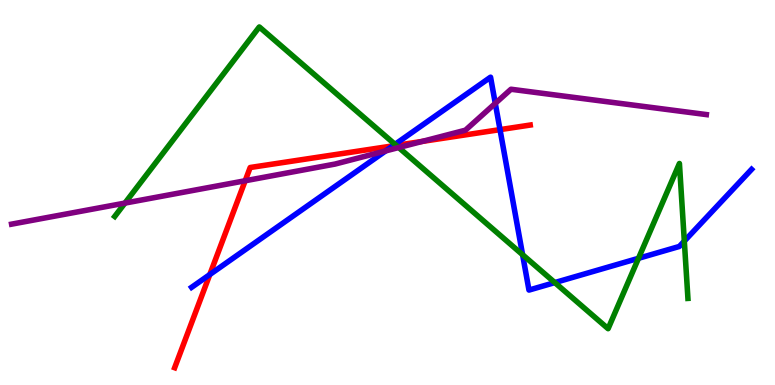[{'lines': ['blue', 'red'], 'intersections': [{'x': 2.71, 'y': 2.87}, {'x': 5.07, 'y': 6.21}, {'x': 6.45, 'y': 6.63}]}, {'lines': ['green', 'red'], 'intersections': [{'x': 5.11, 'y': 6.22}]}, {'lines': ['purple', 'red'], 'intersections': [{'x': 3.16, 'y': 5.31}, {'x': 5.45, 'y': 6.33}]}, {'lines': ['blue', 'green'], 'intersections': [{'x': 5.1, 'y': 6.25}, {'x': 6.74, 'y': 3.38}, {'x': 7.16, 'y': 2.66}, {'x': 8.24, 'y': 3.29}, {'x': 8.83, 'y': 3.74}]}, {'lines': ['blue', 'purple'], 'intersections': [{'x': 4.98, 'y': 6.08}, {'x': 6.39, 'y': 7.32}]}, {'lines': ['green', 'purple'], 'intersections': [{'x': 1.61, 'y': 4.72}, {'x': 5.14, 'y': 6.17}]}]